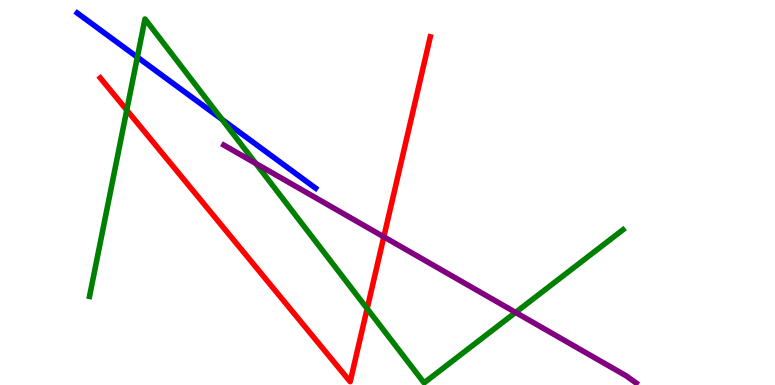[{'lines': ['blue', 'red'], 'intersections': []}, {'lines': ['green', 'red'], 'intersections': [{'x': 1.64, 'y': 7.14}, {'x': 4.74, 'y': 1.98}]}, {'lines': ['purple', 'red'], 'intersections': [{'x': 4.95, 'y': 3.85}]}, {'lines': ['blue', 'green'], 'intersections': [{'x': 1.77, 'y': 8.52}, {'x': 2.86, 'y': 6.9}]}, {'lines': ['blue', 'purple'], 'intersections': []}, {'lines': ['green', 'purple'], 'intersections': [{'x': 3.3, 'y': 5.75}, {'x': 6.65, 'y': 1.89}]}]